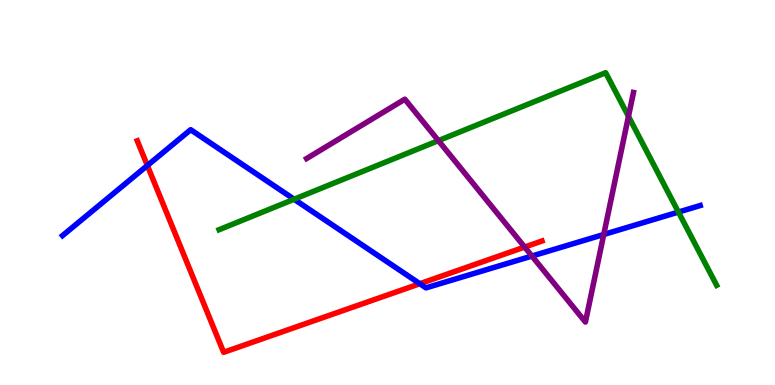[{'lines': ['blue', 'red'], 'intersections': [{'x': 1.9, 'y': 5.7}, {'x': 5.42, 'y': 2.63}]}, {'lines': ['green', 'red'], 'intersections': []}, {'lines': ['purple', 'red'], 'intersections': [{'x': 6.77, 'y': 3.58}]}, {'lines': ['blue', 'green'], 'intersections': [{'x': 3.8, 'y': 4.82}, {'x': 8.75, 'y': 4.49}]}, {'lines': ['blue', 'purple'], 'intersections': [{'x': 6.86, 'y': 3.35}, {'x': 7.79, 'y': 3.91}]}, {'lines': ['green', 'purple'], 'intersections': [{'x': 5.66, 'y': 6.35}, {'x': 8.11, 'y': 6.98}]}]